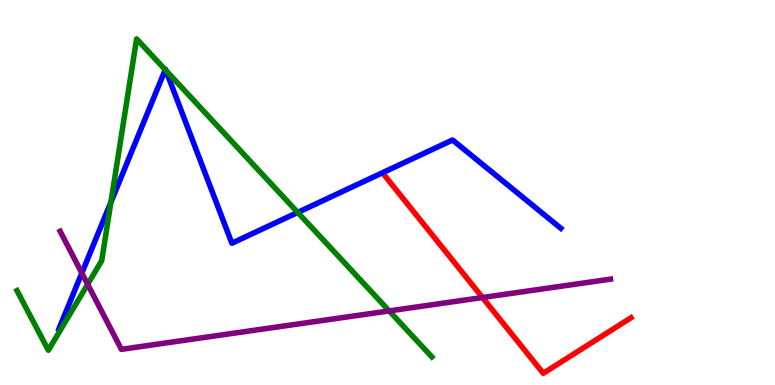[{'lines': ['blue', 'red'], 'intersections': []}, {'lines': ['green', 'red'], 'intersections': []}, {'lines': ['purple', 'red'], 'intersections': [{'x': 6.23, 'y': 2.27}]}, {'lines': ['blue', 'green'], 'intersections': [{'x': 1.43, 'y': 4.75}, {'x': 2.13, 'y': 8.19}, {'x': 2.14, 'y': 8.17}, {'x': 3.84, 'y': 4.48}]}, {'lines': ['blue', 'purple'], 'intersections': [{'x': 1.06, 'y': 2.91}]}, {'lines': ['green', 'purple'], 'intersections': [{'x': 1.13, 'y': 2.62}, {'x': 5.02, 'y': 1.92}]}]